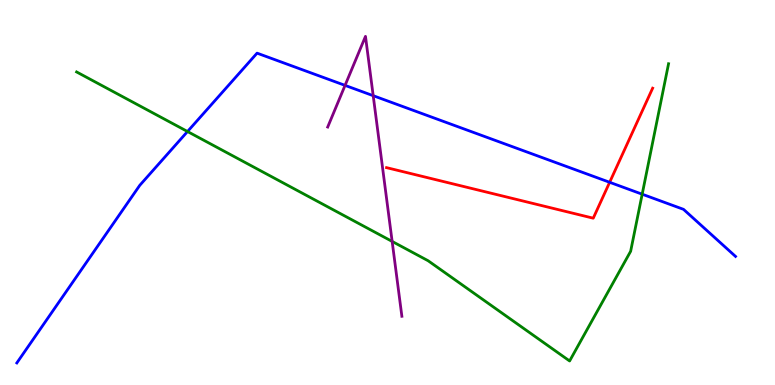[{'lines': ['blue', 'red'], 'intersections': [{'x': 7.87, 'y': 5.27}]}, {'lines': ['green', 'red'], 'intersections': []}, {'lines': ['purple', 'red'], 'intersections': []}, {'lines': ['blue', 'green'], 'intersections': [{'x': 2.42, 'y': 6.58}, {'x': 8.29, 'y': 4.96}]}, {'lines': ['blue', 'purple'], 'intersections': [{'x': 4.45, 'y': 7.78}, {'x': 4.82, 'y': 7.51}]}, {'lines': ['green', 'purple'], 'intersections': [{'x': 5.06, 'y': 3.73}]}]